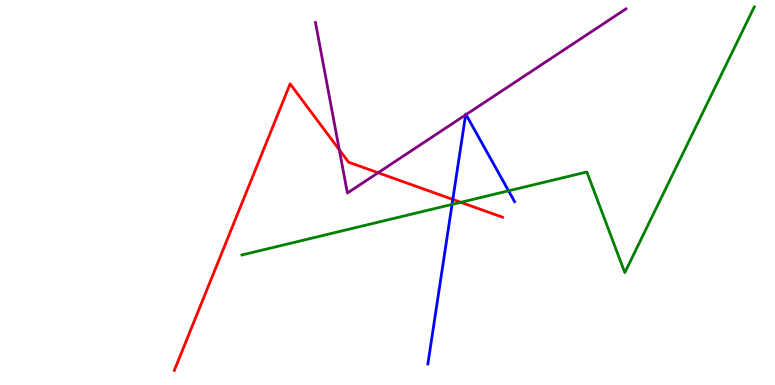[{'lines': ['blue', 'red'], 'intersections': [{'x': 5.84, 'y': 4.82}]}, {'lines': ['green', 'red'], 'intersections': [{'x': 5.95, 'y': 4.75}]}, {'lines': ['purple', 'red'], 'intersections': [{'x': 4.38, 'y': 6.11}, {'x': 4.88, 'y': 5.51}]}, {'lines': ['blue', 'green'], 'intersections': [{'x': 5.83, 'y': 4.69}, {'x': 6.56, 'y': 5.04}]}, {'lines': ['blue', 'purple'], 'intersections': [{'x': 6.01, 'y': 7.02}, {'x': 6.01, 'y': 7.02}]}, {'lines': ['green', 'purple'], 'intersections': []}]